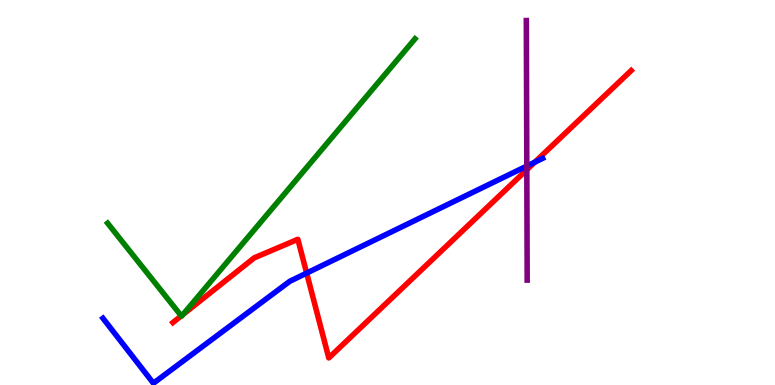[{'lines': ['blue', 'red'], 'intersections': [{'x': 3.96, 'y': 2.91}, {'x': 6.9, 'y': 5.79}]}, {'lines': ['green', 'red'], 'intersections': [{'x': 2.34, 'y': 1.8}, {'x': 2.36, 'y': 1.83}]}, {'lines': ['purple', 'red'], 'intersections': [{'x': 6.8, 'y': 5.59}]}, {'lines': ['blue', 'green'], 'intersections': []}, {'lines': ['blue', 'purple'], 'intersections': [{'x': 6.8, 'y': 5.69}]}, {'lines': ['green', 'purple'], 'intersections': []}]